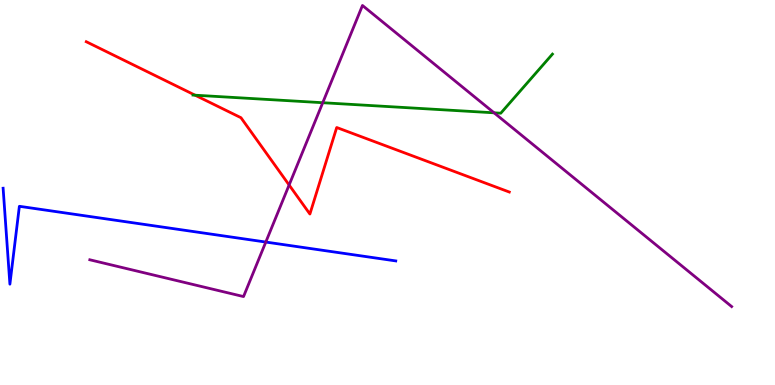[{'lines': ['blue', 'red'], 'intersections': []}, {'lines': ['green', 'red'], 'intersections': [{'x': 2.52, 'y': 7.53}]}, {'lines': ['purple', 'red'], 'intersections': [{'x': 3.73, 'y': 5.19}]}, {'lines': ['blue', 'green'], 'intersections': []}, {'lines': ['blue', 'purple'], 'intersections': [{'x': 3.43, 'y': 3.71}]}, {'lines': ['green', 'purple'], 'intersections': [{'x': 4.16, 'y': 7.33}, {'x': 6.38, 'y': 7.07}]}]